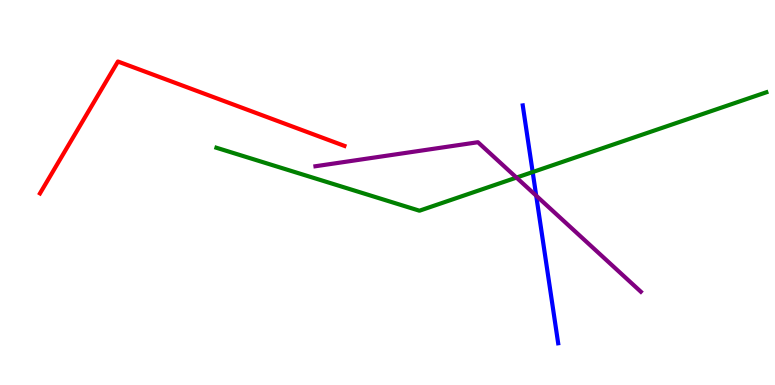[{'lines': ['blue', 'red'], 'intersections': []}, {'lines': ['green', 'red'], 'intersections': []}, {'lines': ['purple', 'red'], 'intersections': []}, {'lines': ['blue', 'green'], 'intersections': [{'x': 6.87, 'y': 5.53}]}, {'lines': ['blue', 'purple'], 'intersections': [{'x': 6.92, 'y': 4.92}]}, {'lines': ['green', 'purple'], 'intersections': [{'x': 6.66, 'y': 5.39}]}]